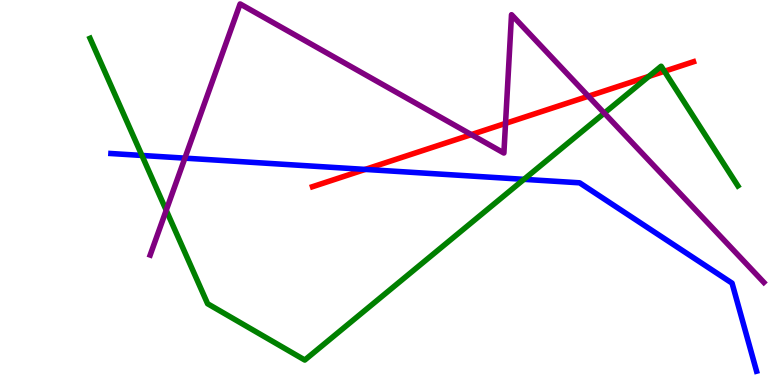[{'lines': ['blue', 'red'], 'intersections': [{'x': 4.71, 'y': 5.6}]}, {'lines': ['green', 'red'], 'intersections': [{'x': 8.37, 'y': 8.02}, {'x': 8.57, 'y': 8.15}]}, {'lines': ['purple', 'red'], 'intersections': [{'x': 6.08, 'y': 6.5}, {'x': 6.52, 'y': 6.8}, {'x': 7.59, 'y': 7.5}]}, {'lines': ['blue', 'green'], 'intersections': [{'x': 1.83, 'y': 5.96}, {'x': 6.76, 'y': 5.34}]}, {'lines': ['blue', 'purple'], 'intersections': [{'x': 2.39, 'y': 5.89}]}, {'lines': ['green', 'purple'], 'intersections': [{'x': 2.14, 'y': 4.54}, {'x': 7.8, 'y': 7.06}]}]